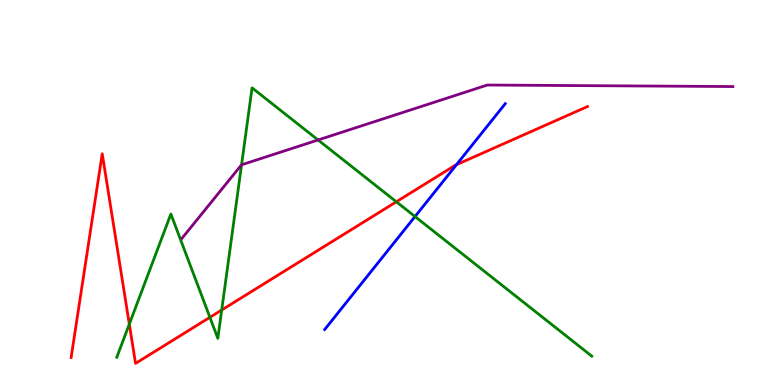[{'lines': ['blue', 'red'], 'intersections': [{'x': 5.89, 'y': 5.72}]}, {'lines': ['green', 'red'], 'intersections': [{'x': 1.67, 'y': 1.58}, {'x': 2.71, 'y': 1.76}, {'x': 2.86, 'y': 1.95}, {'x': 5.11, 'y': 4.76}]}, {'lines': ['purple', 'red'], 'intersections': []}, {'lines': ['blue', 'green'], 'intersections': [{'x': 5.36, 'y': 4.38}]}, {'lines': ['blue', 'purple'], 'intersections': []}, {'lines': ['green', 'purple'], 'intersections': [{'x': 3.12, 'y': 5.72}, {'x': 4.1, 'y': 6.36}]}]